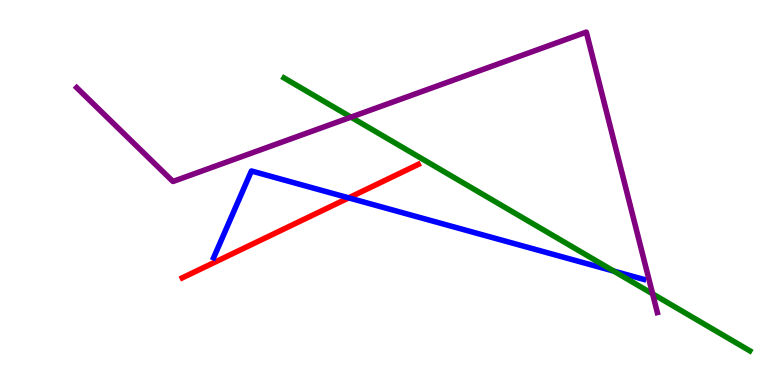[{'lines': ['blue', 'red'], 'intersections': [{'x': 4.5, 'y': 4.86}]}, {'lines': ['green', 'red'], 'intersections': []}, {'lines': ['purple', 'red'], 'intersections': []}, {'lines': ['blue', 'green'], 'intersections': [{'x': 7.92, 'y': 2.96}]}, {'lines': ['blue', 'purple'], 'intersections': []}, {'lines': ['green', 'purple'], 'intersections': [{'x': 4.53, 'y': 6.96}, {'x': 8.42, 'y': 2.37}]}]